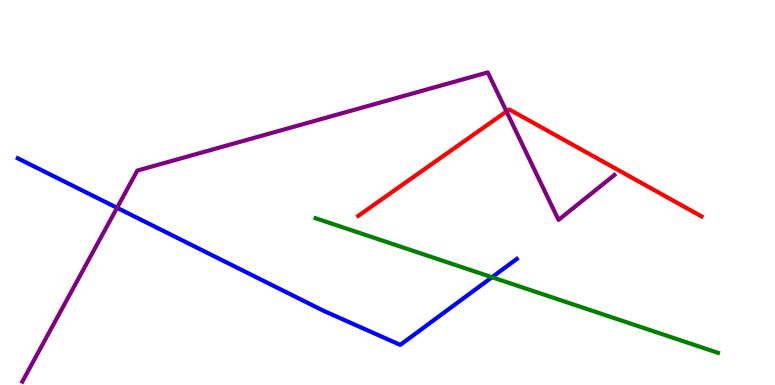[{'lines': ['blue', 'red'], 'intersections': []}, {'lines': ['green', 'red'], 'intersections': []}, {'lines': ['purple', 'red'], 'intersections': [{'x': 6.54, 'y': 7.1}]}, {'lines': ['blue', 'green'], 'intersections': [{'x': 6.35, 'y': 2.8}]}, {'lines': ['blue', 'purple'], 'intersections': [{'x': 1.51, 'y': 4.6}]}, {'lines': ['green', 'purple'], 'intersections': []}]